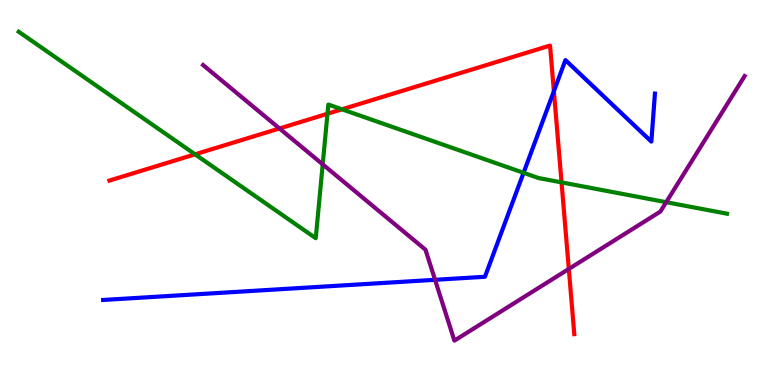[{'lines': ['blue', 'red'], 'intersections': [{'x': 7.15, 'y': 7.63}]}, {'lines': ['green', 'red'], 'intersections': [{'x': 2.52, 'y': 5.99}, {'x': 4.23, 'y': 7.05}, {'x': 4.41, 'y': 7.16}, {'x': 7.25, 'y': 5.26}]}, {'lines': ['purple', 'red'], 'intersections': [{'x': 3.61, 'y': 6.66}, {'x': 7.34, 'y': 3.01}]}, {'lines': ['blue', 'green'], 'intersections': [{'x': 6.76, 'y': 5.51}]}, {'lines': ['blue', 'purple'], 'intersections': [{'x': 5.61, 'y': 2.73}]}, {'lines': ['green', 'purple'], 'intersections': [{'x': 4.16, 'y': 5.73}, {'x': 8.6, 'y': 4.75}]}]